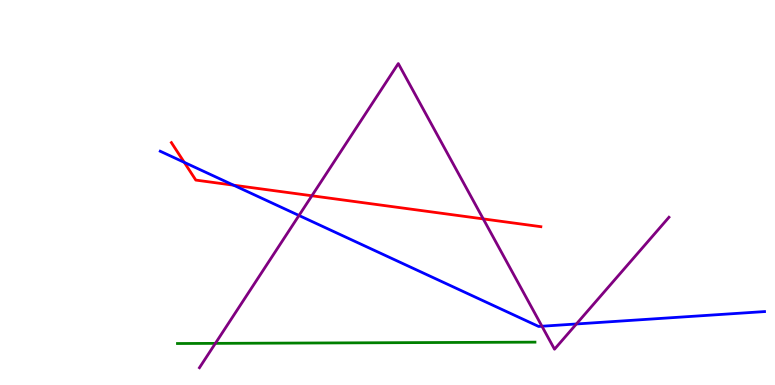[{'lines': ['blue', 'red'], 'intersections': [{'x': 2.38, 'y': 5.78}, {'x': 3.01, 'y': 5.19}]}, {'lines': ['green', 'red'], 'intersections': []}, {'lines': ['purple', 'red'], 'intersections': [{'x': 4.02, 'y': 4.92}, {'x': 6.24, 'y': 4.31}]}, {'lines': ['blue', 'green'], 'intersections': []}, {'lines': ['blue', 'purple'], 'intersections': [{'x': 3.86, 'y': 4.4}, {'x': 6.99, 'y': 1.53}, {'x': 7.44, 'y': 1.59}]}, {'lines': ['green', 'purple'], 'intersections': [{'x': 2.78, 'y': 1.08}]}]